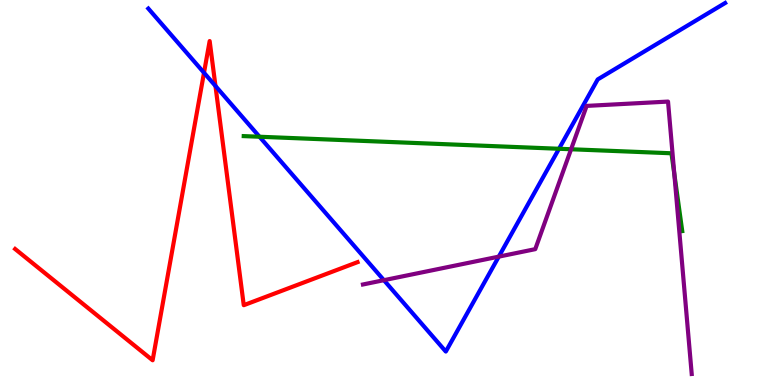[{'lines': ['blue', 'red'], 'intersections': [{'x': 2.63, 'y': 8.11}, {'x': 2.78, 'y': 7.77}]}, {'lines': ['green', 'red'], 'intersections': []}, {'lines': ['purple', 'red'], 'intersections': []}, {'lines': ['blue', 'green'], 'intersections': [{'x': 3.35, 'y': 6.45}, {'x': 7.21, 'y': 6.14}]}, {'lines': ['blue', 'purple'], 'intersections': [{'x': 4.95, 'y': 2.72}, {'x': 6.44, 'y': 3.33}]}, {'lines': ['green', 'purple'], 'intersections': [{'x': 7.37, 'y': 6.12}, {'x': 8.7, 'y': 5.48}]}]